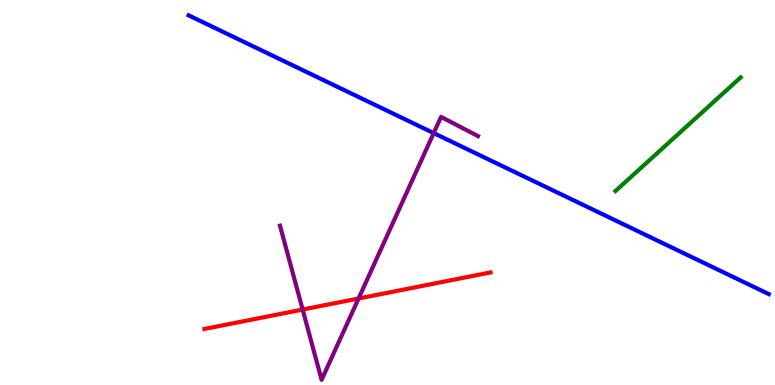[{'lines': ['blue', 'red'], 'intersections': []}, {'lines': ['green', 'red'], 'intersections': []}, {'lines': ['purple', 'red'], 'intersections': [{'x': 3.91, 'y': 1.96}, {'x': 4.63, 'y': 2.25}]}, {'lines': ['blue', 'green'], 'intersections': []}, {'lines': ['blue', 'purple'], 'intersections': [{'x': 5.6, 'y': 6.54}]}, {'lines': ['green', 'purple'], 'intersections': []}]